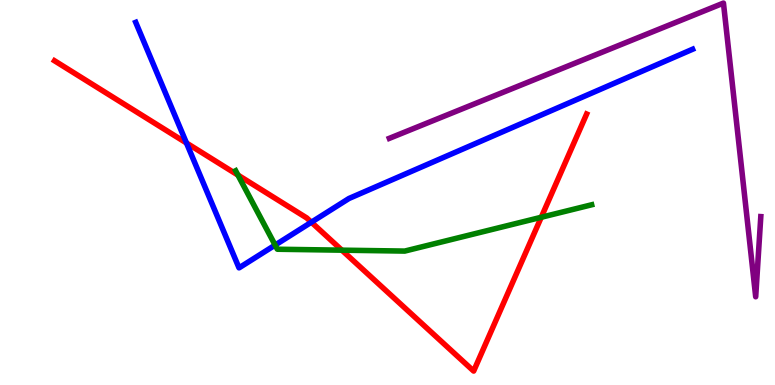[{'lines': ['blue', 'red'], 'intersections': [{'x': 2.41, 'y': 6.29}, {'x': 4.02, 'y': 4.23}]}, {'lines': ['green', 'red'], 'intersections': [{'x': 3.07, 'y': 5.45}, {'x': 4.41, 'y': 3.5}, {'x': 6.98, 'y': 4.36}]}, {'lines': ['purple', 'red'], 'intersections': []}, {'lines': ['blue', 'green'], 'intersections': [{'x': 3.55, 'y': 3.63}]}, {'lines': ['blue', 'purple'], 'intersections': []}, {'lines': ['green', 'purple'], 'intersections': []}]